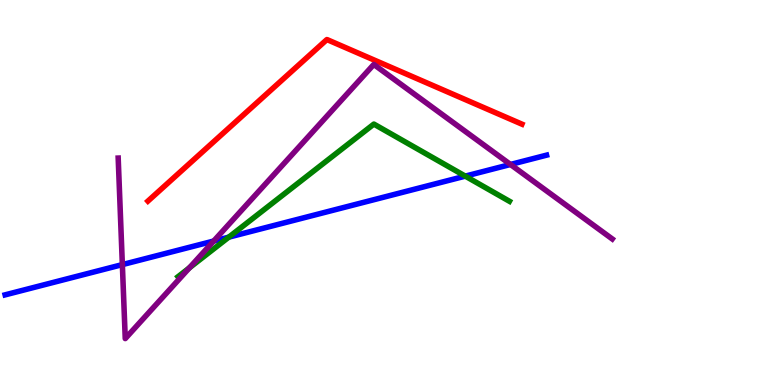[{'lines': ['blue', 'red'], 'intersections': []}, {'lines': ['green', 'red'], 'intersections': []}, {'lines': ['purple', 'red'], 'intersections': []}, {'lines': ['blue', 'green'], 'intersections': [{'x': 2.95, 'y': 3.84}, {'x': 6.0, 'y': 5.43}]}, {'lines': ['blue', 'purple'], 'intersections': [{'x': 1.58, 'y': 3.13}, {'x': 2.76, 'y': 3.74}, {'x': 6.59, 'y': 5.73}]}, {'lines': ['green', 'purple'], 'intersections': [{'x': 2.44, 'y': 3.04}]}]